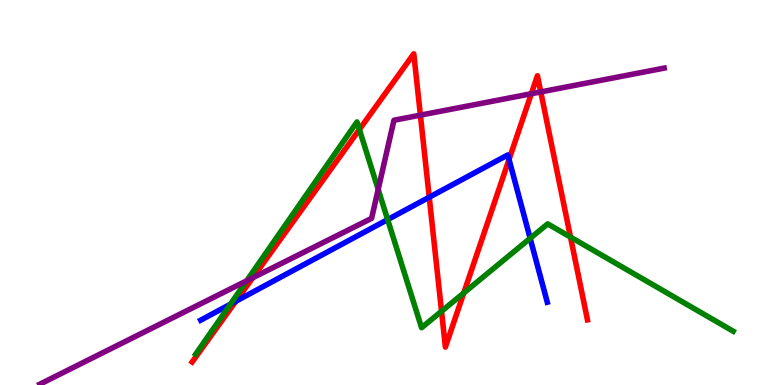[{'lines': ['blue', 'red'], 'intersections': [{'x': 3.04, 'y': 2.17}, {'x': 5.54, 'y': 4.88}, {'x': 6.57, 'y': 5.86}]}, {'lines': ['green', 'red'], 'intersections': [{'x': 4.64, 'y': 6.64}, {'x': 5.7, 'y': 1.92}, {'x': 5.98, 'y': 2.39}, {'x': 7.36, 'y': 3.84}]}, {'lines': ['purple', 'red'], 'intersections': [{'x': 3.26, 'y': 2.79}, {'x': 5.42, 'y': 7.01}, {'x': 6.86, 'y': 7.57}, {'x': 6.98, 'y': 7.61}]}, {'lines': ['blue', 'green'], 'intersections': [{'x': 2.97, 'y': 2.1}, {'x': 5.0, 'y': 4.3}, {'x': 6.84, 'y': 3.81}]}, {'lines': ['blue', 'purple'], 'intersections': []}, {'lines': ['green', 'purple'], 'intersections': [{'x': 3.18, 'y': 2.71}, {'x': 4.88, 'y': 5.08}]}]